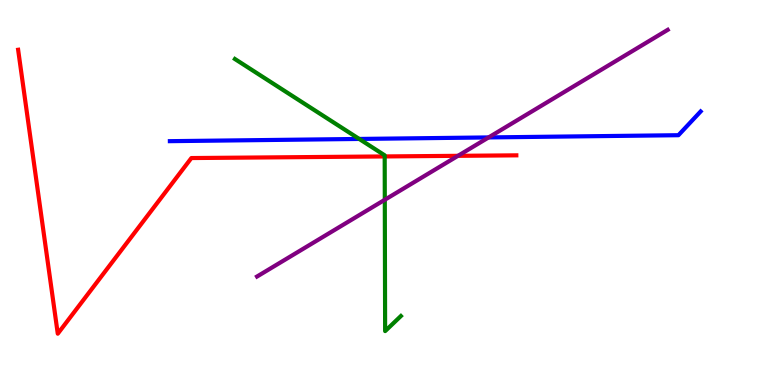[{'lines': ['blue', 'red'], 'intersections': []}, {'lines': ['green', 'red'], 'intersections': [{'x': 4.96, 'y': 5.94}]}, {'lines': ['purple', 'red'], 'intersections': [{'x': 5.91, 'y': 5.95}]}, {'lines': ['blue', 'green'], 'intersections': [{'x': 4.64, 'y': 6.39}]}, {'lines': ['blue', 'purple'], 'intersections': [{'x': 6.3, 'y': 6.43}]}, {'lines': ['green', 'purple'], 'intersections': [{'x': 4.97, 'y': 4.81}]}]